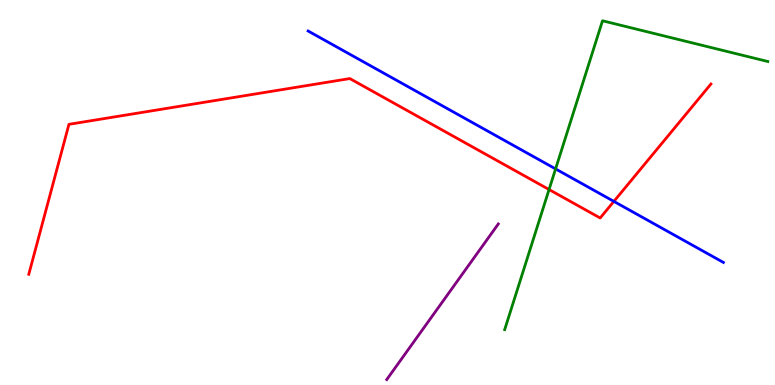[{'lines': ['blue', 'red'], 'intersections': [{'x': 7.92, 'y': 4.77}]}, {'lines': ['green', 'red'], 'intersections': [{'x': 7.08, 'y': 5.08}]}, {'lines': ['purple', 'red'], 'intersections': []}, {'lines': ['blue', 'green'], 'intersections': [{'x': 7.17, 'y': 5.61}]}, {'lines': ['blue', 'purple'], 'intersections': []}, {'lines': ['green', 'purple'], 'intersections': []}]